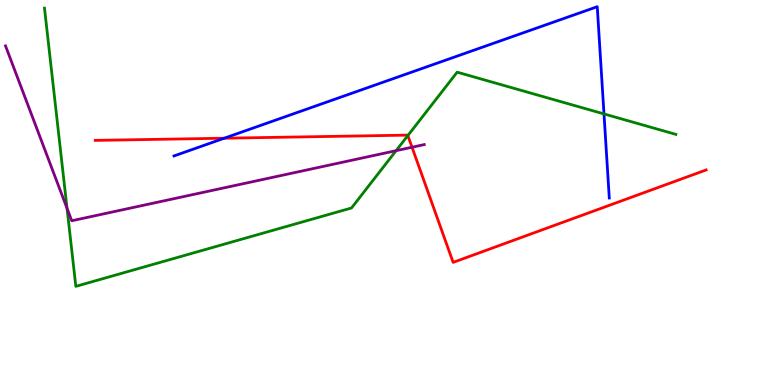[{'lines': ['blue', 'red'], 'intersections': [{'x': 2.89, 'y': 6.41}]}, {'lines': ['green', 'red'], 'intersections': [{'x': 5.26, 'y': 6.48}]}, {'lines': ['purple', 'red'], 'intersections': [{'x': 5.32, 'y': 6.18}]}, {'lines': ['blue', 'green'], 'intersections': [{'x': 7.79, 'y': 7.04}]}, {'lines': ['blue', 'purple'], 'intersections': []}, {'lines': ['green', 'purple'], 'intersections': [{'x': 0.865, 'y': 4.59}, {'x': 5.11, 'y': 6.09}]}]